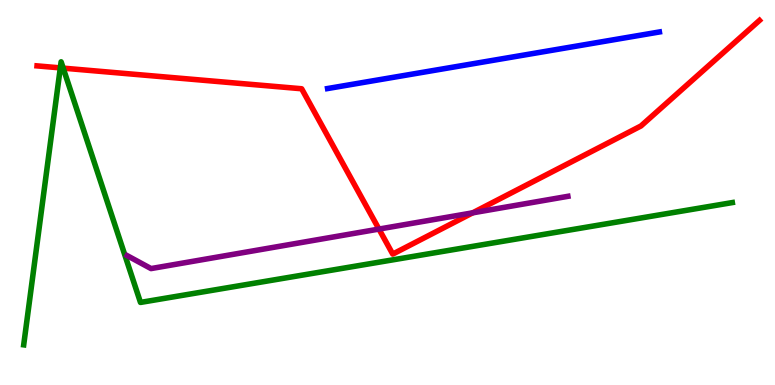[{'lines': ['blue', 'red'], 'intersections': []}, {'lines': ['green', 'red'], 'intersections': [{'x': 0.778, 'y': 8.24}, {'x': 0.815, 'y': 8.23}]}, {'lines': ['purple', 'red'], 'intersections': [{'x': 4.89, 'y': 4.05}, {'x': 6.1, 'y': 4.47}]}, {'lines': ['blue', 'green'], 'intersections': []}, {'lines': ['blue', 'purple'], 'intersections': []}, {'lines': ['green', 'purple'], 'intersections': []}]